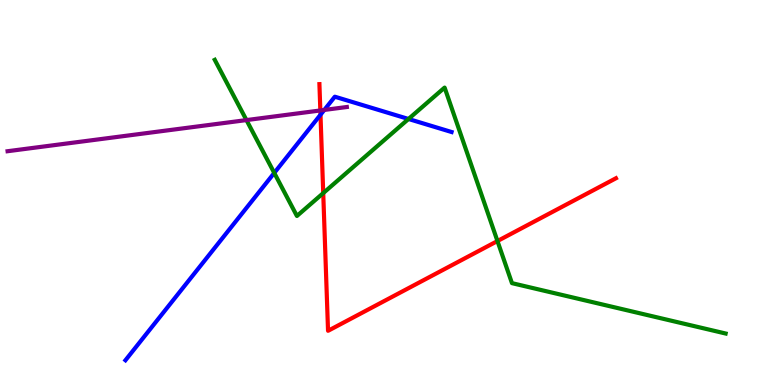[{'lines': ['blue', 'red'], 'intersections': [{'x': 4.14, 'y': 7.02}]}, {'lines': ['green', 'red'], 'intersections': [{'x': 4.17, 'y': 4.98}, {'x': 6.42, 'y': 3.74}]}, {'lines': ['purple', 'red'], 'intersections': [{'x': 4.13, 'y': 7.13}]}, {'lines': ['blue', 'green'], 'intersections': [{'x': 3.54, 'y': 5.51}, {'x': 5.27, 'y': 6.91}]}, {'lines': ['blue', 'purple'], 'intersections': [{'x': 4.18, 'y': 7.14}]}, {'lines': ['green', 'purple'], 'intersections': [{'x': 3.18, 'y': 6.88}]}]